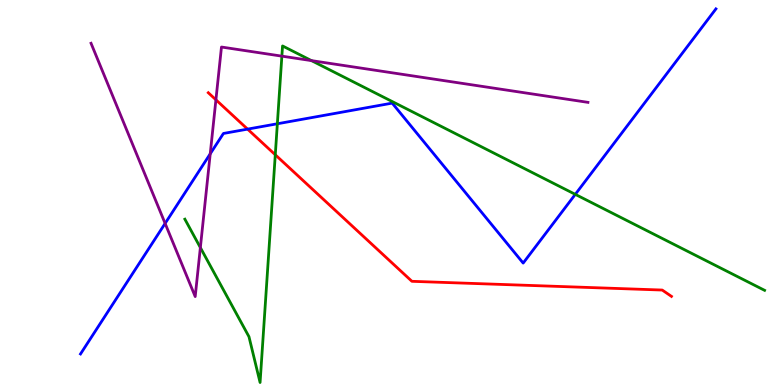[{'lines': ['blue', 'red'], 'intersections': [{'x': 3.19, 'y': 6.65}]}, {'lines': ['green', 'red'], 'intersections': [{'x': 3.55, 'y': 5.98}]}, {'lines': ['purple', 'red'], 'intersections': [{'x': 2.79, 'y': 7.41}]}, {'lines': ['blue', 'green'], 'intersections': [{'x': 3.58, 'y': 6.79}, {'x': 7.42, 'y': 4.95}]}, {'lines': ['blue', 'purple'], 'intersections': [{'x': 2.13, 'y': 4.2}, {'x': 2.71, 'y': 6.0}]}, {'lines': ['green', 'purple'], 'intersections': [{'x': 2.59, 'y': 3.57}, {'x': 3.64, 'y': 8.54}, {'x': 4.02, 'y': 8.43}]}]